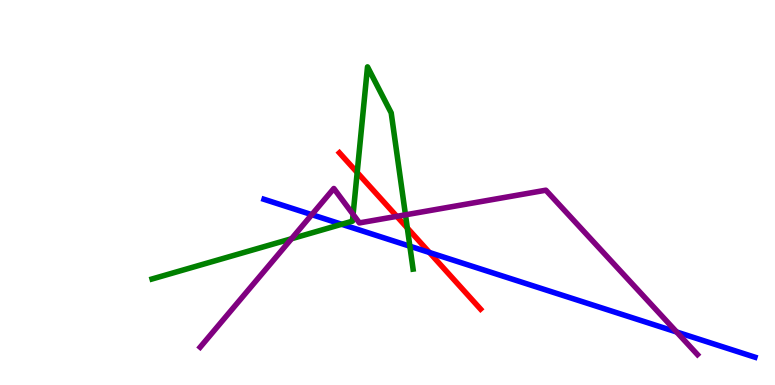[{'lines': ['blue', 'red'], 'intersections': [{'x': 5.54, 'y': 3.44}]}, {'lines': ['green', 'red'], 'intersections': [{'x': 4.61, 'y': 5.52}, {'x': 5.26, 'y': 4.08}]}, {'lines': ['purple', 'red'], 'intersections': [{'x': 5.12, 'y': 4.38}]}, {'lines': ['blue', 'green'], 'intersections': [{'x': 4.41, 'y': 4.17}, {'x': 5.29, 'y': 3.61}]}, {'lines': ['blue', 'purple'], 'intersections': [{'x': 4.02, 'y': 4.42}, {'x': 8.73, 'y': 1.38}]}, {'lines': ['green', 'purple'], 'intersections': [{'x': 3.76, 'y': 3.8}, {'x': 4.56, 'y': 4.43}, {'x': 5.23, 'y': 4.42}]}]